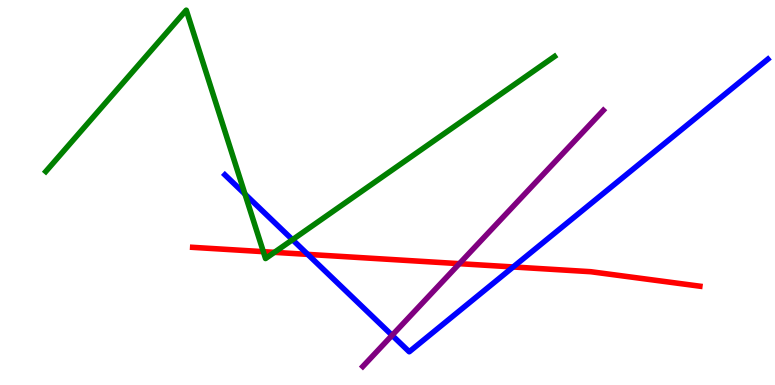[{'lines': ['blue', 'red'], 'intersections': [{'x': 3.97, 'y': 3.39}, {'x': 6.62, 'y': 3.07}]}, {'lines': ['green', 'red'], 'intersections': [{'x': 3.4, 'y': 3.46}, {'x': 3.54, 'y': 3.45}]}, {'lines': ['purple', 'red'], 'intersections': [{'x': 5.93, 'y': 3.15}]}, {'lines': ['blue', 'green'], 'intersections': [{'x': 3.16, 'y': 4.96}, {'x': 3.77, 'y': 3.77}]}, {'lines': ['blue', 'purple'], 'intersections': [{'x': 5.06, 'y': 1.29}]}, {'lines': ['green', 'purple'], 'intersections': []}]